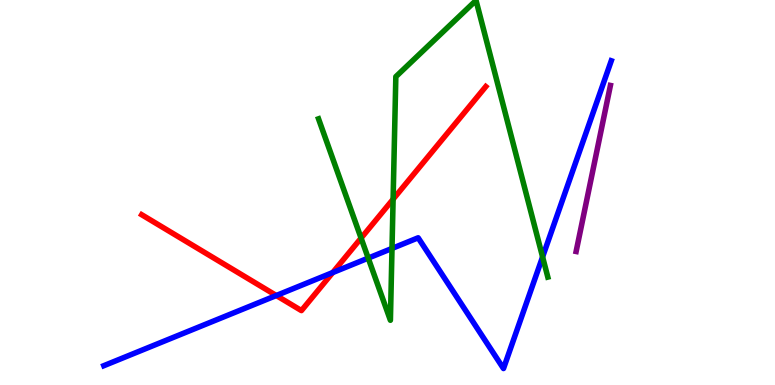[{'lines': ['blue', 'red'], 'intersections': [{'x': 3.57, 'y': 2.32}, {'x': 4.29, 'y': 2.92}]}, {'lines': ['green', 'red'], 'intersections': [{'x': 4.66, 'y': 3.82}, {'x': 5.07, 'y': 4.83}]}, {'lines': ['purple', 'red'], 'intersections': []}, {'lines': ['blue', 'green'], 'intersections': [{'x': 4.75, 'y': 3.3}, {'x': 5.06, 'y': 3.55}, {'x': 7.0, 'y': 3.33}]}, {'lines': ['blue', 'purple'], 'intersections': []}, {'lines': ['green', 'purple'], 'intersections': []}]